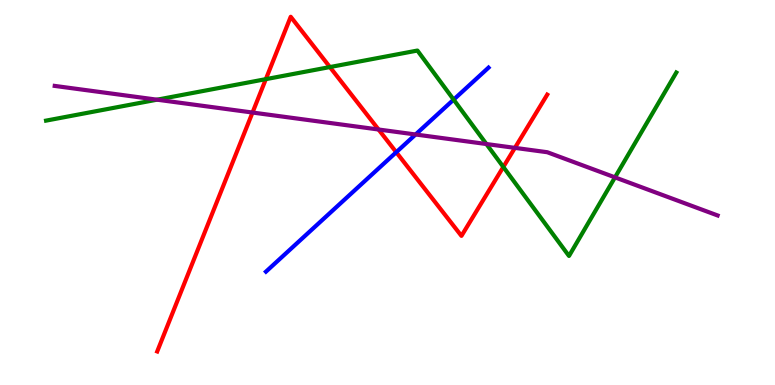[{'lines': ['blue', 'red'], 'intersections': [{'x': 5.11, 'y': 6.05}]}, {'lines': ['green', 'red'], 'intersections': [{'x': 3.43, 'y': 7.94}, {'x': 4.26, 'y': 8.26}, {'x': 6.49, 'y': 5.66}]}, {'lines': ['purple', 'red'], 'intersections': [{'x': 3.26, 'y': 7.08}, {'x': 4.88, 'y': 6.64}, {'x': 6.64, 'y': 6.16}]}, {'lines': ['blue', 'green'], 'intersections': [{'x': 5.85, 'y': 7.41}]}, {'lines': ['blue', 'purple'], 'intersections': [{'x': 5.36, 'y': 6.51}]}, {'lines': ['green', 'purple'], 'intersections': [{'x': 2.03, 'y': 7.41}, {'x': 6.28, 'y': 6.26}, {'x': 7.94, 'y': 5.39}]}]